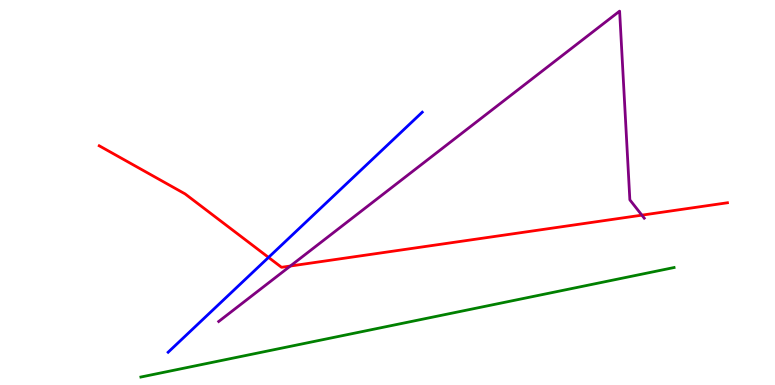[{'lines': ['blue', 'red'], 'intersections': [{'x': 3.46, 'y': 3.31}]}, {'lines': ['green', 'red'], 'intersections': []}, {'lines': ['purple', 'red'], 'intersections': [{'x': 3.75, 'y': 3.09}, {'x': 8.28, 'y': 4.41}]}, {'lines': ['blue', 'green'], 'intersections': []}, {'lines': ['blue', 'purple'], 'intersections': []}, {'lines': ['green', 'purple'], 'intersections': []}]